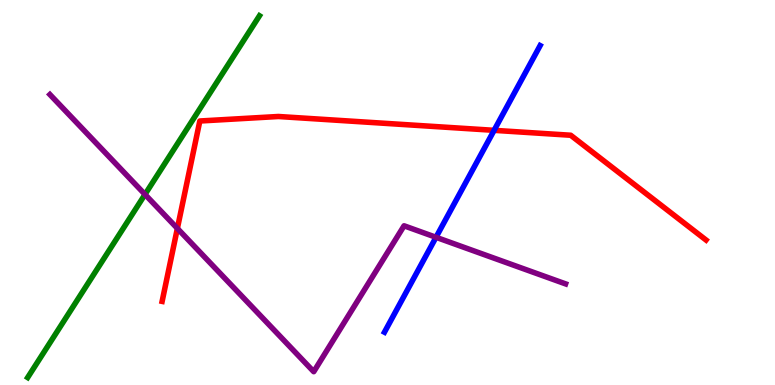[{'lines': ['blue', 'red'], 'intersections': [{'x': 6.38, 'y': 6.61}]}, {'lines': ['green', 'red'], 'intersections': []}, {'lines': ['purple', 'red'], 'intersections': [{'x': 2.29, 'y': 4.07}]}, {'lines': ['blue', 'green'], 'intersections': []}, {'lines': ['blue', 'purple'], 'intersections': [{'x': 5.63, 'y': 3.84}]}, {'lines': ['green', 'purple'], 'intersections': [{'x': 1.87, 'y': 4.95}]}]